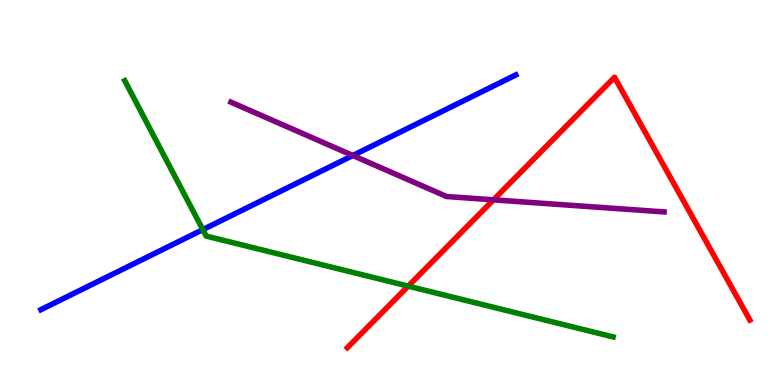[{'lines': ['blue', 'red'], 'intersections': []}, {'lines': ['green', 'red'], 'intersections': [{'x': 5.27, 'y': 2.57}]}, {'lines': ['purple', 'red'], 'intersections': [{'x': 6.37, 'y': 4.81}]}, {'lines': ['blue', 'green'], 'intersections': [{'x': 2.62, 'y': 4.04}]}, {'lines': ['blue', 'purple'], 'intersections': [{'x': 4.55, 'y': 5.96}]}, {'lines': ['green', 'purple'], 'intersections': []}]